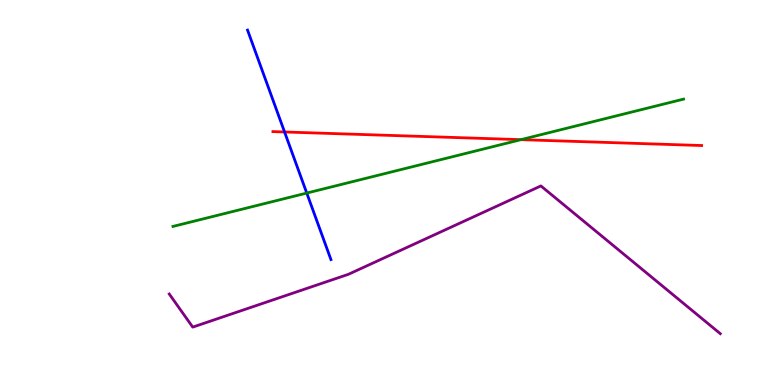[{'lines': ['blue', 'red'], 'intersections': [{'x': 3.67, 'y': 6.57}]}, {'lines': ['green', 'red'], 'intersections': [{'x': 6.72, 'y': 6.37}]}, {'lines': ['purple', 'red'], 'intersections': []}, {'lines': ['blue', 'green'], 'intersections': [{'x': 3.96, 'y': 4.99}]}, {'lines': ['blue', 'purple'], 'intersections': []}, {'lines': ['green', 'purple'], 'intersections': []}]